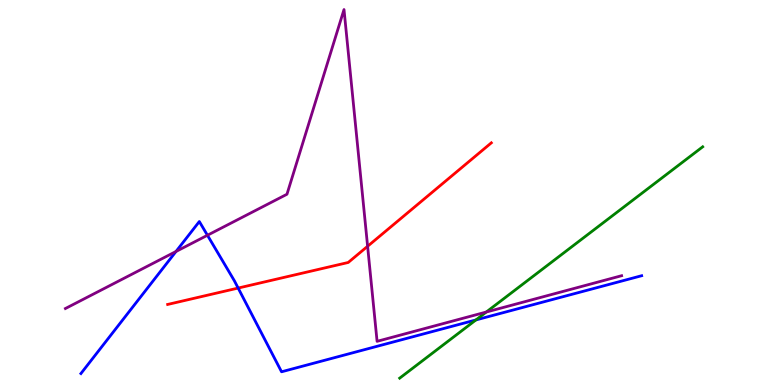[{'lines': ['blue', 'red'], 'intersections': [{'x': 3.07, 'y': 2.52}]}, {'lines': ['green', 'red'], 'intersections': []}, {'lines': ['purple', 'red'], 'intersections': [{'x': 4.74, 'y': 3.6}]}, {'lines': ['blue', 'green'], 'intersections': [{'x': 6.14, 'y': 1.69}]}, {'lines': ['blue', 'purple'], 'intersections': [{'x': 2.27, 'y': 3.47}, {'x': 2.68, 'y': 3.89}]}, {'lines': ['green', 'purple'], 'intersections': [{'x': 6.27, 'y': 1.9}]}]